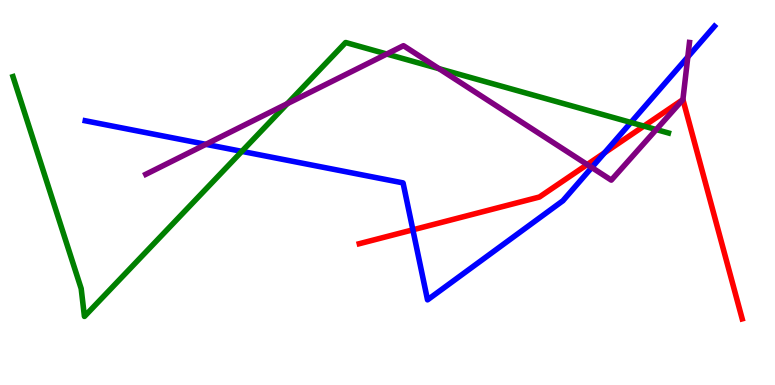[{'lines': ['blue', 'red'], 'intersections': [{'x': 5.33, 'y': 4.03}, {'x': 7.8, 'y': 6.03}]}, {'lines': ['green', 'red'], 'intersections': [{'x': 8.31, 'y': 6.72}]}, {'lines': ['purple', 'red'], 'intersections': [{'x': 7.58, 'y': 5.73}, {'x': 8.81, 'y': 7.41}]}, {'lines': ['blue', 'green'], 'intersections': [{'x': 3.12, 'y': 6.07}, {'x': 8.14, 'y': 6.82}]}, {'lines': ['blue', 'purple'], 'intersections': [{'x': 2.66, 'y': 6.25}, {'x': 7.64, 'y': 5.65}, {'x': 8.88, 'y': 8.52}]}, {'lines': ['green', 'purple'], 'intersections': [{'x': 3.71, 'y': 7.31}, {'x': 4.99, 'y': 8.6}, {'x': 5.66, 'y': 8.22}, {'x': 8.47, 'y': 6.63}]}]